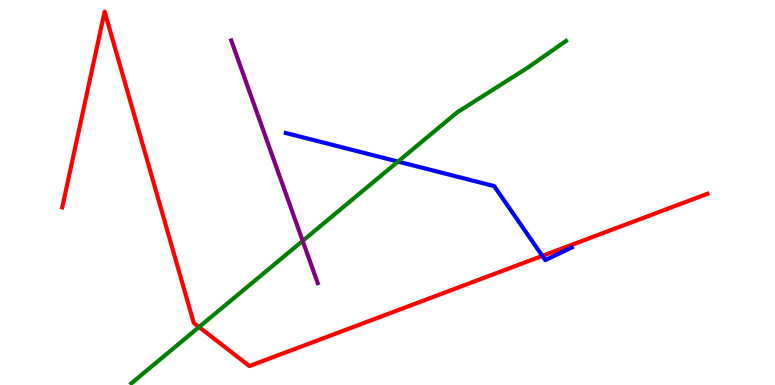[{'lines': ['blue', 'red'], 'intersections': [{'x': 7.0, 'y': 3.35}]}, {'lines': ['green', 'red'], 'intersections': [{'x': 2.57, 'y': 1.51}]}, {'lines': ['purple', 'red'], 'intersections': []}, {'lines': ['blue', 'green'], 'intersections': [{'x': 5.14, 'y': 5.8}]}, {'lines': ['blue', 'purple'], 'intersections': []}, {'lines': ['green', 'purple'], 'intersections': [{'x': 3.91, 'y': 3.74}]}]